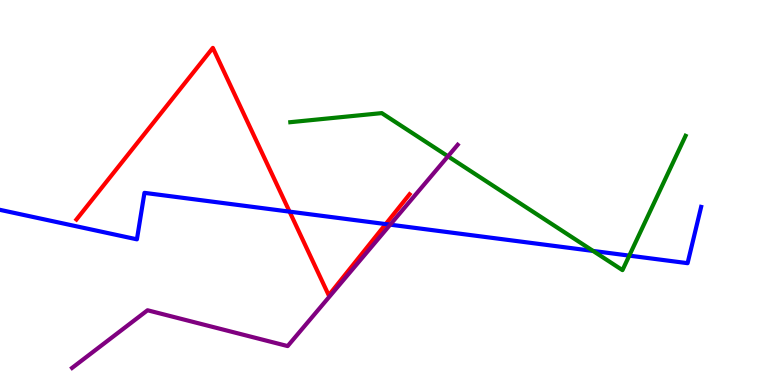[{'lines': ['blue', 'red'], 'intersections': [{'x': 3.74, 'y': 4.5}, {'x': 4.98, 'y': 4.18}]}, {'lines': ['green', 'red'], 'intersections': []}, {'lines': ['purple', 'red'], 'intersections': []}, {'lines': ['blue', 'green'], 'intersections': [{'x': 7.65, 'y': 3.48}, {'x': 8.12, 'y': 3.36}]}, {'lines': ['blue', 'purple'], 'intersections': [{'x': 5.03, 'y': 4.16}]}, {'lines': ['green', 'purple'], 'intersections': [{'x': 5.78, 'y': 5.94}]}]